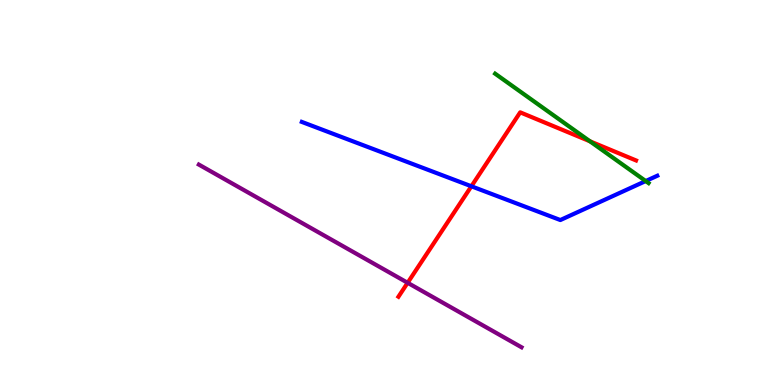[{'lines': ['blue', 'red'], 'intersections': [{'x': 6.08, 'y': 5.16}]}, {'lines': ['green', 'red'], 'intersections': [{'x': 7.61, 'y': 6.33}]}, {'lines': ['purple', 'red'], 'intersections': [{'x': 5.26, 'y': 2.65}]}, {'lines': ['blue', 'green'], 'intersections': [{'x': 8.33, 'y': 5.3}]}, {'lines': ['blue', 'purple'], 'intersections': []}, {'lines': ['green', 'purple'], 'intersections': []}]